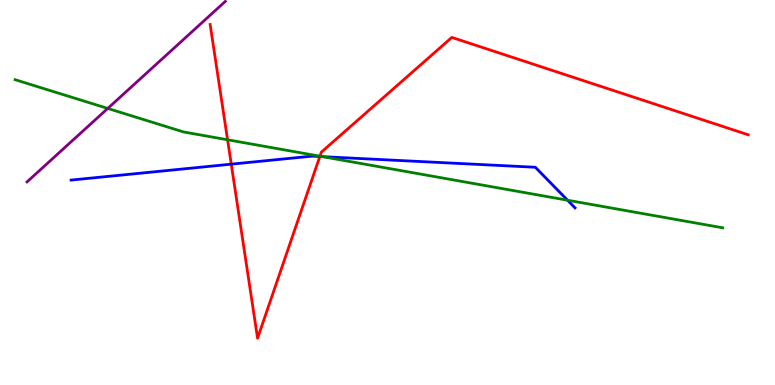[{'lines': ['blue', 'red'], 'intersections': [{'x': 2.98, 'y': 5.74}, {'x': 4.13, 'y': 5.93}]}, {'lines': ['green', 'red'], 'intersections': [{'x': 2.94, 'y': 6.37}, {'x': 4.13, 'y': 5.94}]}, {'lines': ['purple', 'red'], 'intersections': []}, {'lines': ['blue', 'green'], 'intersections': [{'x': 4.16, 'y': 5.93}, {'x': 7.32, 'y': 4.8}]}, {'lines': ['blue', 'purple'], 'intersections': []}, {'lines': ['green', 'purple'], 'intersections': [{'x': 1.39, 'y': 7.18}]}]